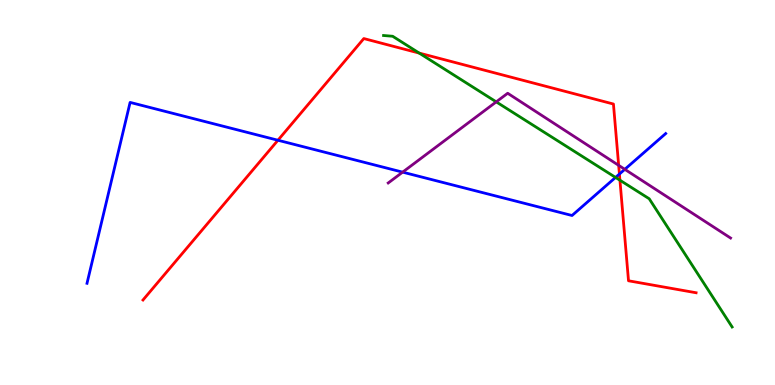[{'lines': ['blue', 'red'], 'intersections': [{'x': 3.59, 'y': 6.36}, {'x': 7.99, 'y': 5.48}]}, {'lines': ['green', 'red'], 'intersections': [{'x': 5.41, 'y': 8.62}, {'x': 8.0, 'y': 5.32}]}, {'lines': ['purple', 'red'], 'intersections': [{'x': 7.98, 'y': 5.71}]}, {'lines': ['blue', 'green'], 'intersections': [{'x': 7.94, 'y': 5.39}]}, {'lines': ['blue', 'purple'], 'intersections': [{'x': 5.2, 'y': 5.53}, {'x': 8.06, 'y': 5.6}]}, {'lines': ['green', 'purple'], 'intersections': [{'x': 6.4, 'y': 7.35}]}]